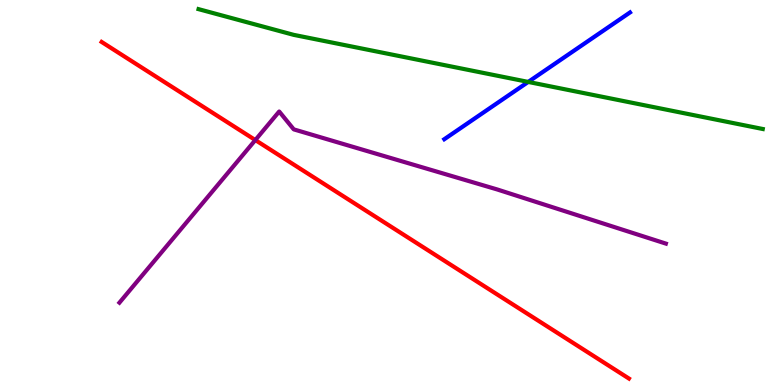[{'lines': ['blue', 'red'], 'intersections': []}, {'lines': ['green', 'red'], 'intersections': []}, {'lines': ['purple', 'red'], 'intersections': [{'x': 3.29, 'y': 6.36}]}, {'lines': ['blue', 'green'], 'intersections': [{'x': 6.82, 'y': 7.87}]}, {'lines': ['blue', 'purple'], 'intersections': []}, {'lines': ['green', 'purple'], 'intersections': []}]